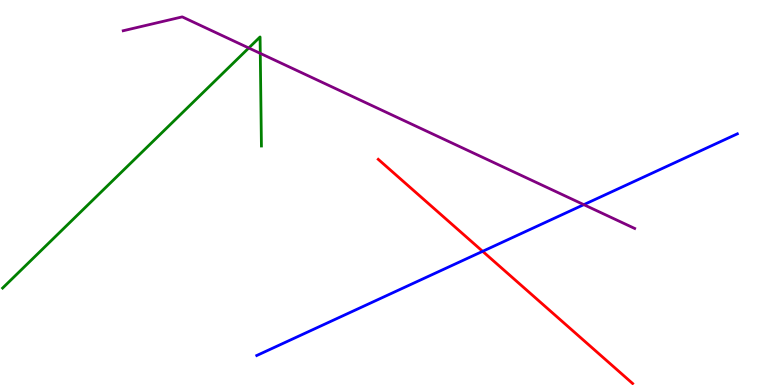[{'lines': ['blue', 'red'], 'intersections': [{'x': 6.23, 'y': 3.47}]}, {'lines': ['green', 'red'], 'intersections': []}, {'lines': ['purple', 'red'], 'intersections': []}, {'lines': ['blue', 'green'], 'intersections': []}, {'lines': ['blue', 'purple'], 'intersections': [{'x': 7.53, 'y': 4.68}]}, {'lines': ['green', 'purple'], 'intersections': [{'x': 3.21, 'y': 8.75}, {'x': 3.36, 'y': 8.61}]}]